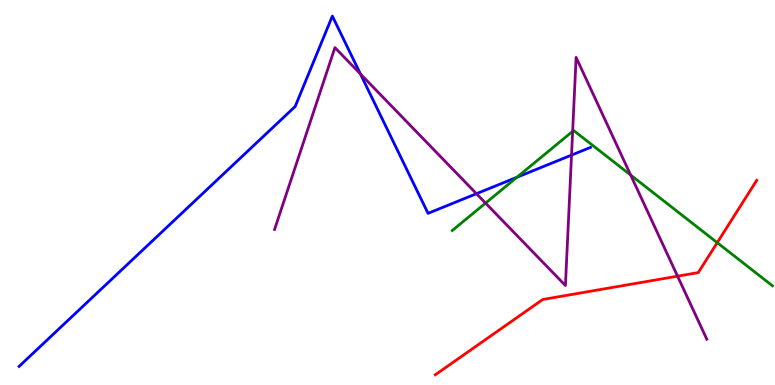[{'lines': ['blue', 'red'], 'intersections': []}, {'lines': ['green', 'red'], 'intersections': [{'x': 9.25, 'y': 3.7}]}, {'lines': ['purple', 'red'], 'intersections': [{'x': 8.74, 'y': 2.83}]}, {'lines': ['blue', 'green'], 'intersections': [{'x': 6.67, 'y': 5.4}]}, {'lines': ['blue', 'purple'], 'intersections': [{'x': 4.65, 'y': 8.08}, {'x': 6.15, 'y': 4.97}, {'x': 7.37, 'y': 5.97}]}, {'lines': ['green', 'purple'], 'intersections': [{'x': 6.27, 'y': 4.72}, {'x': 7.39, 'y': 6.59}, {'x': 8.14, 'y': 5.45}]}]